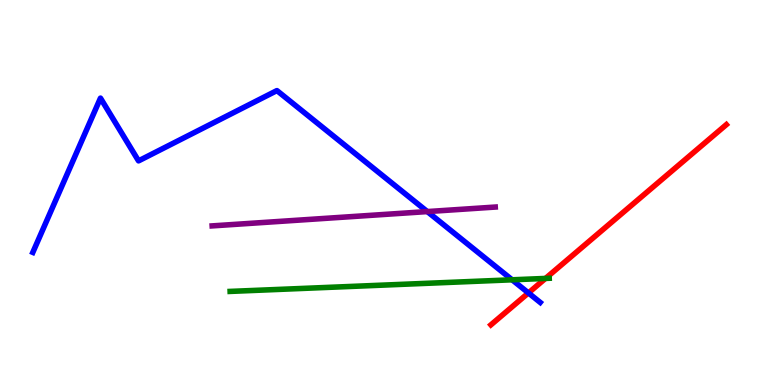[{'lines': ['blue', 'red'], 'intersections': [{'x': 6.82, 'y': 2.39}]}, {'lines': ['green', 'red'], 'intersections': [{'x': 7.04, 'y': 2.77}]}, {'lines': ['purple', 'red'], 'intersections': []}, {'lines': ['blue', 'green'], 'intersections': [{'x': 6.61, 'y': 2.73}]}, {'lines': ['blue', 'purple'], 'intersections': [{'x': 5.51, 'y': 4.5}]}, {'lines': ['green', 'purple'], 'intersections': []}]